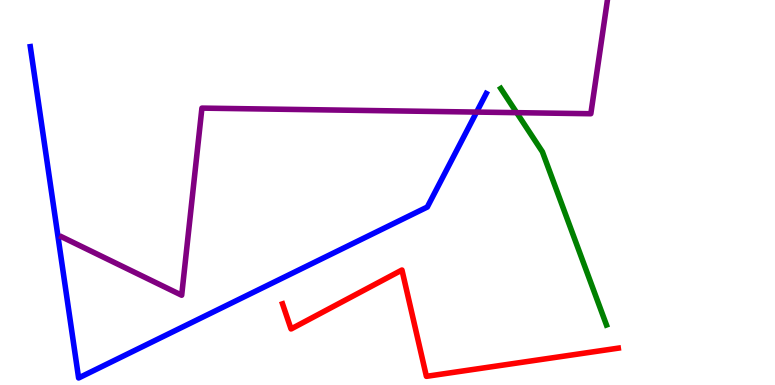[{'lines': ['blue', 'red'], 'intersections': []}, {'lines': ['green', 'red'], 'intersections': []}, {'lines': ['purple', 'red'], 'intersections': []}, {'lines': ['blue', 'green'], 'intersections': []}, {'lines': ['blue', 'purple'], 'intersections': [{'x': 6.15, 'y': 7.09}]}, {'lines': ['green', 'purple'], 'intersections': [{'x': 6.67, 'y': 7.07}]}]